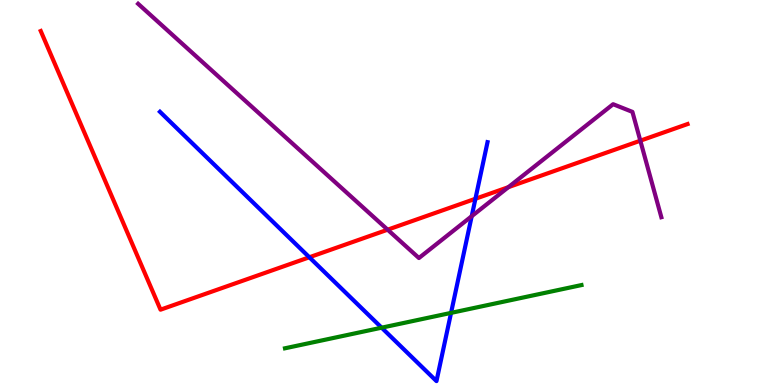[{'lines': ['blue', 'red'], 'intersections': [{'x': 3.99, 'y': 3.32}, {'x': 6.13, 'y': 4.84}]}, {'lines': ['green', 'red'], 'intersections': []}, {'lines': ['purple', 'red'], 'intersections': [{'x': 5.0, 'y': 4.03}, {'x': 6.56, 'y': 5.14}, {'x': 8.26, 'y': 6.35}]}, {'lines': ['blue', 'green'], 'intersections': [{'x': 4.92, 'y': 1.49}, {'x': 5.82, 'y': 1.87}]}, {'lines': ['blue', 'purple'], 'intersections': [{'x': 6.09, 'y': 4.38}]}, {'lines': ['green', 'purple'], 'intersections': []}]